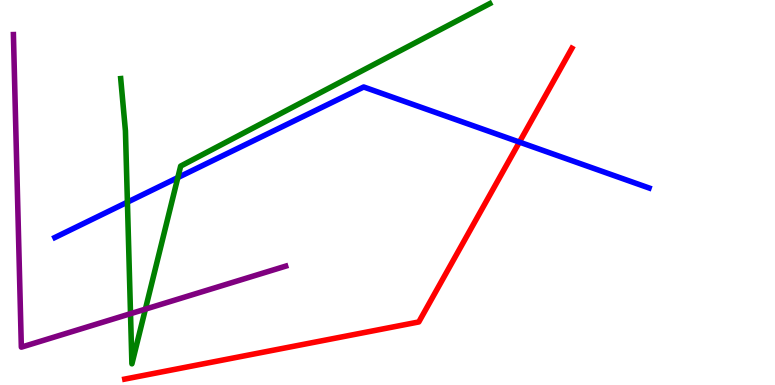[{'lines': ['blue', 'red'], 'intersections': [{'x': 6.7, 'y': 6.31}]}, {'lines': ['green', 'red'], 'intersections': []}, {'lines': ['purple', 'red'], 'intersections': []}, {'lines': ['blue', 'green'], 'intersections': [{'x': 1.64, 'y': 4.75}, {'x': 2.29, 'y': 5.39}]}, {'lines': ['blue', 'purple'], 'intersections': []}, {'lines': ['green', 'purple'], 'intersections': [{'x': 1.68, 'y': 1.85}, {'x': 1.88, 'y': 1.97}]}]